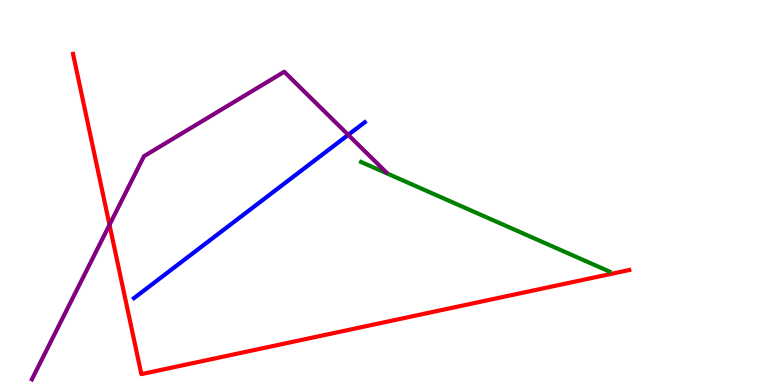[{'lines': ['blue', 'red'], 'intersections': []}, {'lines': ['green', 'red'], 'intersections': []}, {'lines': ['purple', 'red'], 'intersections': [{'x': 1.41, 'y': 4.16}]}, {'lines': ['blue', 'green'], 'intersections': []}, {'lines': ['blue', 'purple'], 'intersections': [{'x': 4.49, 'y': 6.5}]}, {'lines': ['green', 'purple'], 'intersections': []}]